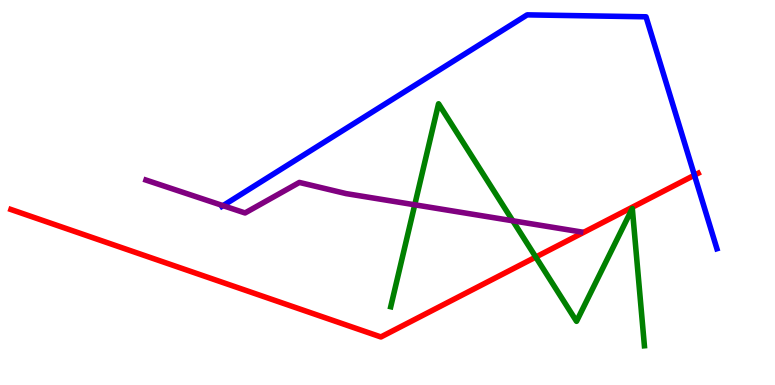[{'lines': ['blue', 'red'], 'intersections': [{'x': 8.96, 'y': 5.45}]}, {'lines': ['green', 'red'], 'intersections': [{'x': 6.91, 'y': 3.32}]}, {'lines': ['purple', 'red'], 'intersections': []}, {'lines': ['blue', 'green'], 'intersections': []}, {'lines': ['blue', 'purple'], 'intersections': [{'x': 2.88, 'y': 4.66}]}, {'lines': ['green', 'purple'], 'intersections': [{'x': 5.35, 'y': 4.68}, {'x': 6.62, 'y': 4.27}]}]